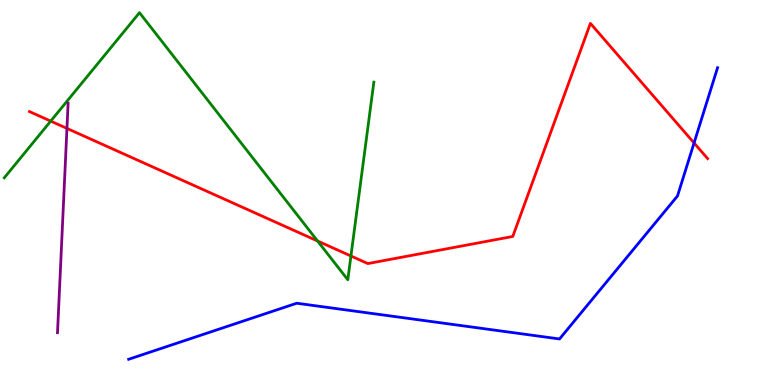[{'lines': ['blue', 'red'], 'intersections': [{'x': 8.96, 'y': 6.29}]}, {'lines': ['green', 'red'], 'intersections': [{'x': 0.654, 'y': 6.85}, {'x': 4.1, 'y': 3.74}, {'x': 4.53, 'y': 3.35}]}, {'lines': ['purple', 'red'], 'intersections': [{'x': 0.864, 'y': 6.66}]}, {'lines': ['blue', 'green'], 'intersections': []}, {'lines': ['blue', 'purple'], 'intersections': []}, {'lines': ['green', 'purple'], 'intersections': []}]